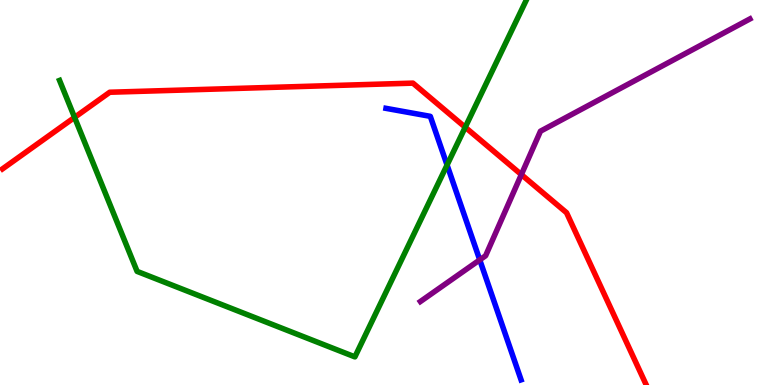[{'lines': ['blue', 'red'], 'intersections': []}, {'lines': ['green', 'red'], 'intersections': [{'x': 0.962, 'y': 6.95}, {'x': 6.0, 'y': 6.7}]}, {'lines': ['purple', 'red'], 'intersections': [{'x': 6.73, 'y': 5.47}]}, {'lines': ['blue', 'green'], 'intersections': [{'x': 5.77, 'y': 5.71}]}, {'lines': ['blue', 'purple'], 'intersections': [{'x': 6.19, 'y': 3.25}]}, {'lines': ['green', 'purple'], 'intersections': []}]